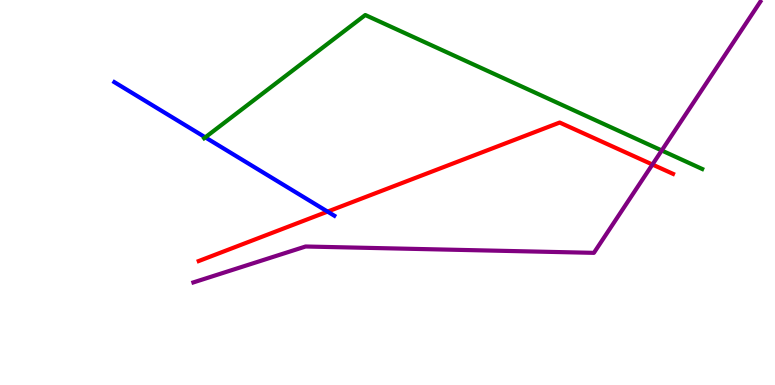[{'lines': ['blue', 'red'], 'intersections': [{'x': 4.23, 'y': 4.5}]}, {'lines': ['green', 'red'], 'intersections': []}, {'lines': ['purple', 'red'], 'intersections': [{'x': 8.42, 'y': 5.73}]}, {'lines': ['blue', 'green'], 'intersections': [{'x': 2.65, 'y': 6.43}]}, {'lines': ['blue', 'purple'], 'intersections': []}, {'lines': ['green', 'purple'], 'intersections': [{'x': 8.54, 'y': 6.09}]}]